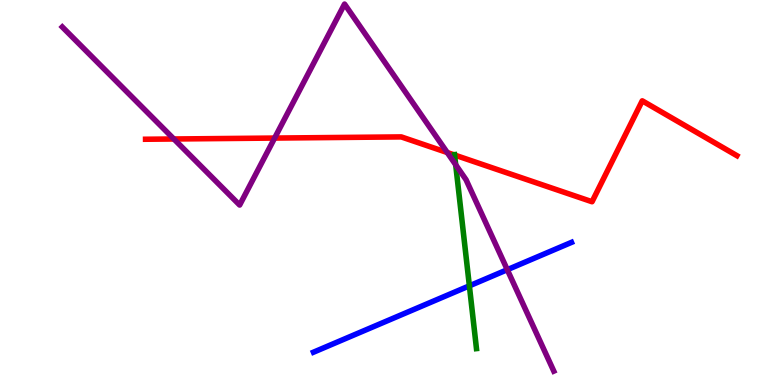[{'lines': ['blue', 'red'], 'intersections': []}, {'lines': ['green', 'red'], 'intersections': [{'x': 5.87, 'y': 5.97}]}, {'lines': ['purple', 'red'], 'intersections': [{'x': 2.24, 'y': 6.39}, {'x': 3.54, 'y': 6.41}, {'x': 5.77, 'y': 6.04}]}, {'lines': ['blue', 'green'], 'intersections': [{'x': 6.06, 'y': 2.58}]}, {'lines': ['blue', 'purple'], 'intersections': [{'x': 6.55, 'y': 2.99}]}, {'lines': ['green', 'purple'], 'intersections': [{'x': 5.88, 'y': 5.72}]}]